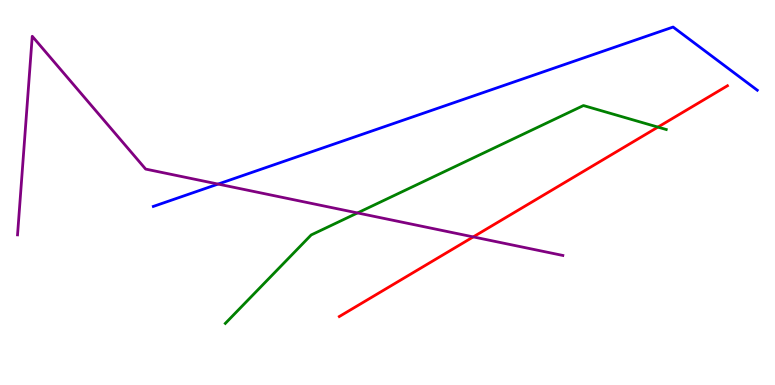[{'lines': ['blue', 'red'], 'intersections': []}, {'lines': ['green', 'red'], 'intersections': [{'x': 8.49, 'y': 6.7}]}, {'lines': ['purple', 'red'], 'intersections': [{'x': 6.11, 'y': 3.85}]}, {'lines': ['blue', 'green'], 'intersections': []}, {'lines': ['blue', 'purple'], 'intersections': [{'x': 2.81, 'y': 5.22}]}, {'lines': ['green', 'purple'], 'intersections': [{'x': 4.61, 'y': 4.47}]}]